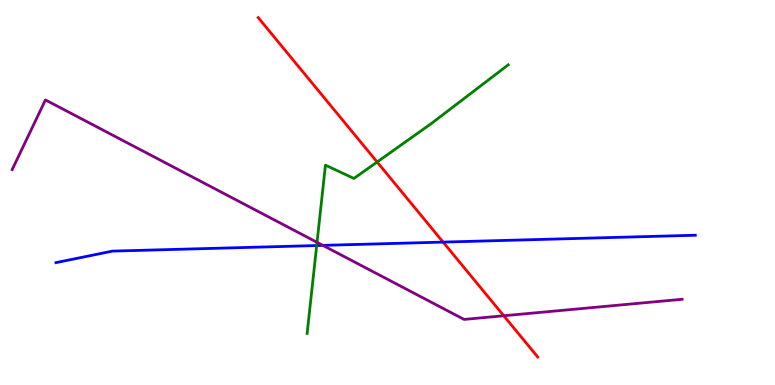[{'lines': ['blue', 'red'], 'intersections': [{'x': 5.72, 'y': 3.71}]}, {'lines': ['green', 'red'], 'intersections': [{'x': 4.87, 'y': 5.79}]}, {'lines': ['purple', 'red'], 'intersections': [{'x': 6.5, 'y': 1.8}]}, {'lines': ['blue', 'green'], 'intersections': [{'x': 4.09, 'y': 3.62}]}, {'lines': ['blue', 'purple'], 'intersections': [{'x': 4.17, 'y': 3.63}]}, {'lines': ['green', 'purple'], 'intersections': [{'x': 4.09, 'y': 3.71}]}]